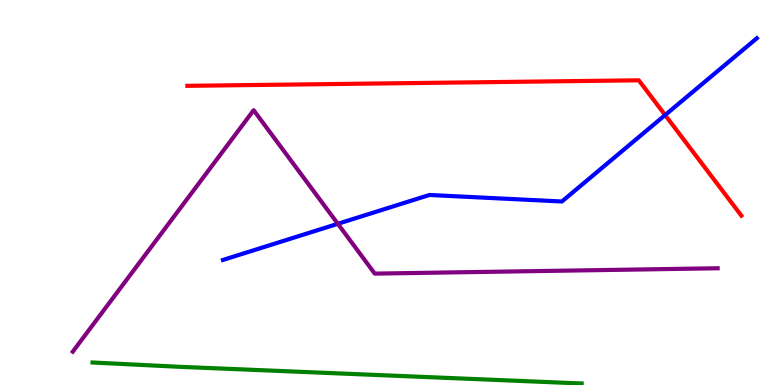[{'lines': ['blue', 'red'], 'intersections': [{'x': 8.58, 'y': 7.01}]}, {'lines': ['green', 'red'], 'intersections': []}, {'lines': ['purple', 'red'], 'intersections': []}, {'lines': ['blue', 'green'], 'intersections': []}, {'lines': ['blue', 'purple'], 'intersections': [{'x': 4.36, 'y': 4.19}]}, {'lines': ['green', 'purple'], 'intersections': []}]